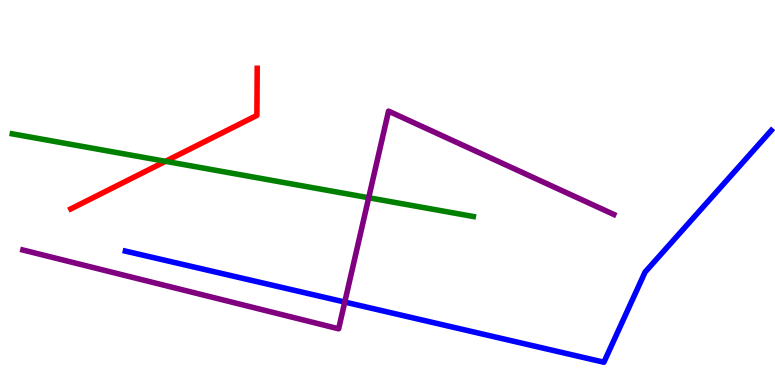[{'lines': ['blue', 'red'], 'intersections': []}, {'lines': ['green', 'red'], 'intersections': [{'x': 2.14, 'y': 5.81}]}, {'lines': ['purple', 'red'], 'intersections': []}, {'lines': ['blue', 'green'], 'intersections': []}, {'lines': ['blue', 'purple'], 'intersections': [{'x': 4.45, 'y': 2.15}]}, {'lines': ['green', 'purple'], 'intersections': [{'x': 4.76, 'y': 4.86}]}]